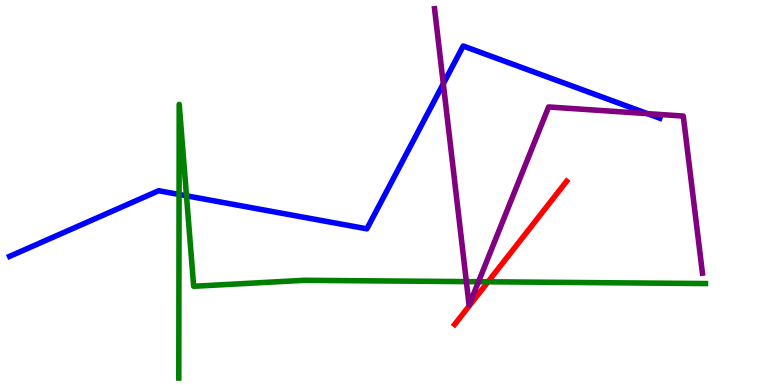[{'lines': ['blue', 'red'], 'intersections': []}, {'lines': ['green', 'red'], 'intersections': [{'x': 6.3, 'y': 2.68}]}, {'lines': ['purple', 'red'], 'intersections': []}, {'lines': ['blue', 'green'], 'intersections': [{'x': 2.31, 'y': 4.95}, {'x': 2.41, 'y': 4.91}]}, {'lines': ['blue', 'purple'], 'intersections': [{'x': 5.72, 'y': 7.82}, {'x': 8.35, 'y': 7.05}]}, {'lines': ['green', 'purple'], 'intersections': [{'x': 6.02, 'y': 2.69}, {'x': 6.17, 'y': 2.68}]}]